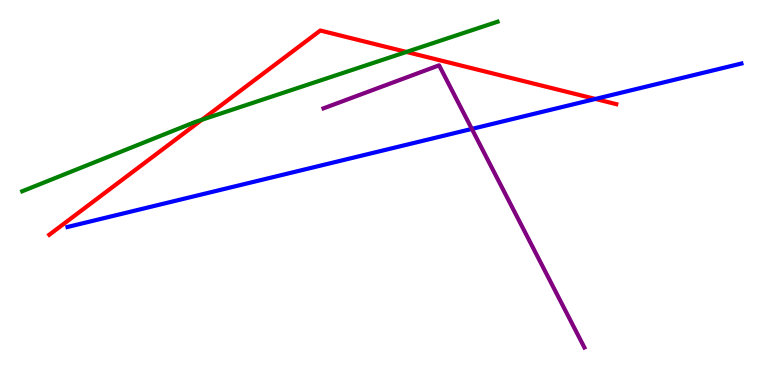[{'lines': ['blue', 'red'], 'intersections': [{'x': 7.68, 'y': 7.43}]}, {'lines': ['green', 'red'], 'intersections': [{'x': 2.61, 'y': 6.89}, {'x': 5.24, 'y': 8.65}]}, {'lines': ['purple', 'red'], 'intersections': []}, {'lines': ['blue', 'green'], 'intersections': []}, {'lines': ['blue', 'purple'], 'intersections': [{'x': 6.09, 'y': 6.65}]}, {'lines': ['green', 'purple'], 'intersections': []}]